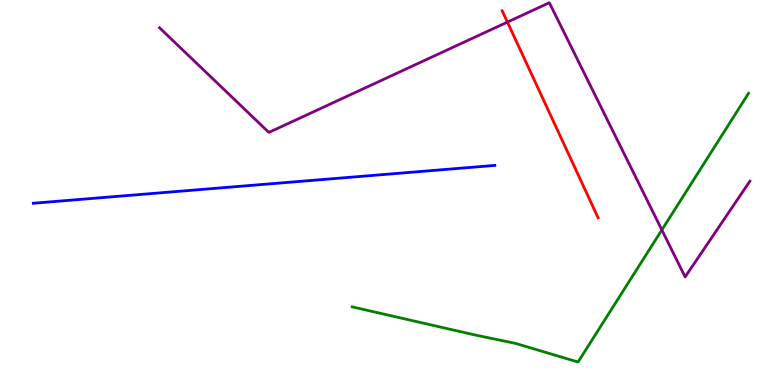[{'lines': ['blue', 'red'], 'intersections': []}, {'lines': ['green', 'red'], 'intersections': []}, {'lines': ['purple', 'red'], 'intersections': [{'x': 6.55, 'y': 9.43}]}, {'lines': ['blue', 'green'], 'intersections': []}, {'lines': ['blue', 'purple'], 'intersections': []}, {'lines': ['green', 'purple'], 'intersections': [{'x': 8.54, 'y': 4.03}]}]